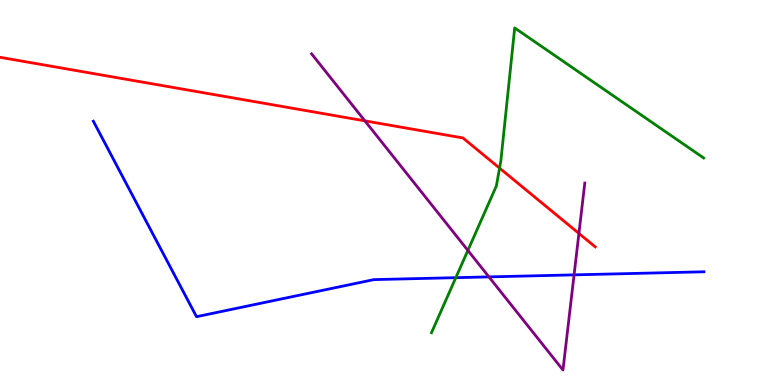[{'lines': ['blue', 'red'], 'intersections': []}, {'lines': ['green', 'red'], 'intersections': [{'x': 6.45, 'y': 5.63}]}, {'lines': ['purple', 'red'], 'intersections': [{'x': 4.71, 'y': 6.86}, {'x': 7.47, 'y': 3.94}]}, {'lines': ['blue', 'green'], 'intersections': [{'x': 5.88, 'y': 2.79}]}, {'lines': ['blue', 'purple'], 'intersections': [{'x': 6.31, 'y': 2.81}, {'x': 7.41, 'y': 2.86}]}, {'lines': ['green', 'purple'], 'intersections': [{'x': 6.04, 'y': 3.5}]}]